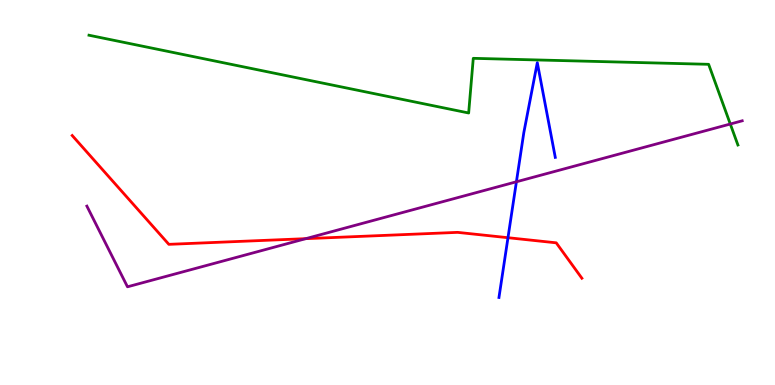[{'lines': ['blue', 'red'], 'intersections': [{'x': 6.55, 'y': 3.83}]}, {'lines': ['green', 'red'], 'intersections': []}, {'lines': ['purple', 'red'], 'intersections': [{'x': 3.95, 'y': 3.8}]}, {'lines': ['blue', 'green'], 'intersections': []}, {'lines': ['blue', 'purple'], 'intersections': [{'x': 6.66, 'y': 5.28}]}, {'lines': ['green', 'purple'], 'intersections': [{'x': 9.42, 'y': 6.78}]}]